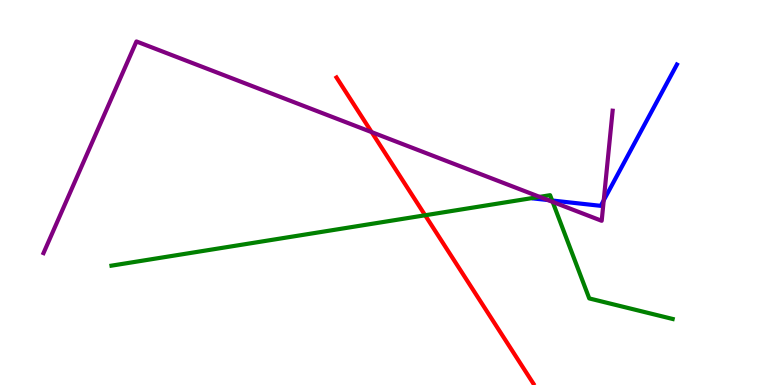[{'lines': ['blue', 'red'], 'intersections': []}, {'lines': ['green', 'red'], 'intersections': [{'x': 5.49, 'y': 4.41}]}, {'lines': ['purple', 'red'], 'intersections': [{'x': 4.8, 'y': 6.57}]}, {'lines': ['blue', 'green'], 'intersections': [{'x': 7.12, 'y': 4.79}]}, {'lines': ['blue', 'purple'], 'intersections': [{'x': 7.07, 'y': 4.8}, {'x': 7.79, 'y': 4.8}]}, {'lines': ['green', 'purple'], 'intersections': [{'x': 6.96, 'y': 4.89}, {'x': 7.13, 'y': 4.76}]}]